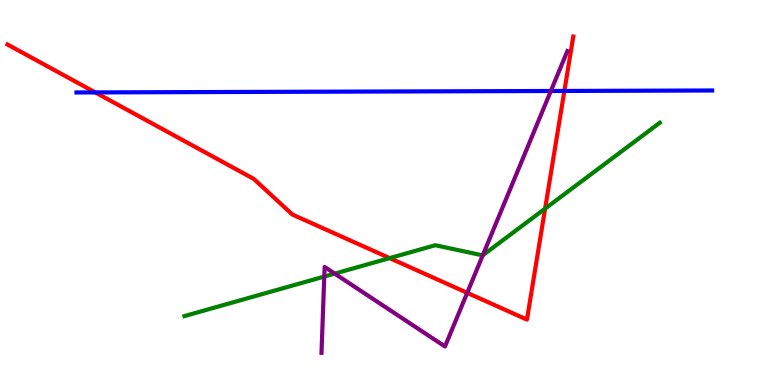[{'lines': ['blue', 'red'], 'intersections': [{'x': 1.23, 'y': 7.6}, {'x': 7.28, 'y': 7.64}]}, {'lines': ['green', 'red'], 'intersections': [{'x': 5.03, 'y': 3.3}, {'x': 7.03, 'y': 4.58}]}, {'lines': ['purple', 'red'], 'intersections': [{'x': 6.03, 'y': 2.39}]}, {'lines': ['blue', 'green'], 'intersections': []}, {'lines': ['blue', 'purple'], 'intersections': [{'x': 7.11, 'y': 7.64}]}, {'lines': ['green', 'purple'], 'intersections': [{'x': 4.18, 'y': 2.82}, {'x': 4.32, 'y': 2.89}, {'x': 6.23, 'y': 3.37}]}]